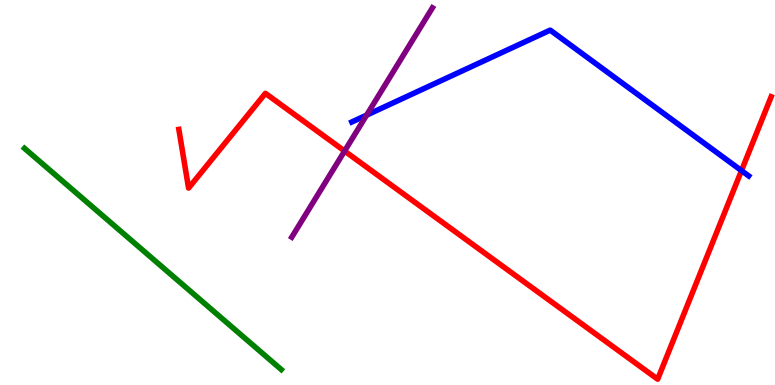[{'lines': ['blue', 'red'], 'intersections': [{'x': 9.57, 'y': 5.57}]}, {'lines': ['green', 'red'], 'intersections': []}, {'lines': ['purple', 'red'], 'intersections': [{'x': 4.45, 'y': 6.08}]}, {'lines': ['blue', 'green'], 'intersections': []}, {'lines': ['blue', 'purple'], 'intersections': [{'x': 4.73, 'y': 7.01}]}, {'lines': ['green', 'purple'], 'intersections': []}]